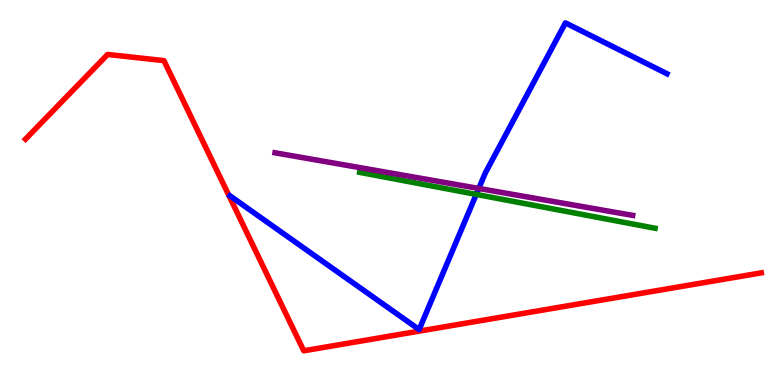[{'lines': ['blue', 'red'], 'intersections': []}, {'lines': ['green', 'red'], 'intersections': []}, {'lines': ['purple', 'red'], 'intersections': []}, {'lines': ['blue', 'green'], 'intersections': [{'x': 6.15, 'y': 4.95}]}, {'lines': ['blue', 'purple'], 'intersections': [{'x': 6.18, 'y': 5.11}]}, {'lines': ['green', 'purple'], 'intersections': []}]